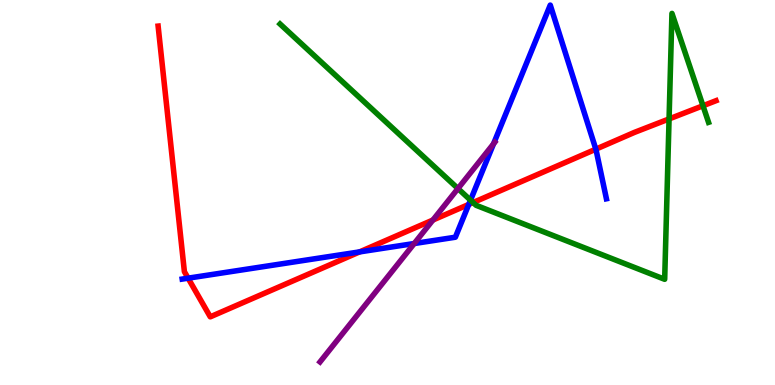[{'lines': ['blue', 'red'], 'intersections': [{'x': 2.43, 'y': 2.77}, {'x': 4.64, 'y': 3.46}, {'x': 6.05, 'y': 4.69}, {'x': 7.69, 'y': 6.13}]}, {'lines': ['green', 'red'], 'intersections': [{'x': 6.1, 'y': 4.74}, {'x': 8.63, 'y': 6.91}, {'x': 9.07, 'y': 7.25}]}, {'lines': ['purple', 'red'], 'intersections': [{'x': 5.59, 'y': 4.29}]}, {'lines': ['blue', 'green'], 'intersections': [{'x': 6.07, 'y': 4.8}]}, {'lines': ['blue', 'purple'], 'intersections': [{'x': 5.34, 'y': 3.67}, {'x': 6.37, 'y': 6.26}]}, {'lines': ['green', 'purple'], 'intersections': [{'x': 5.91, 'y': 5.1}]}]